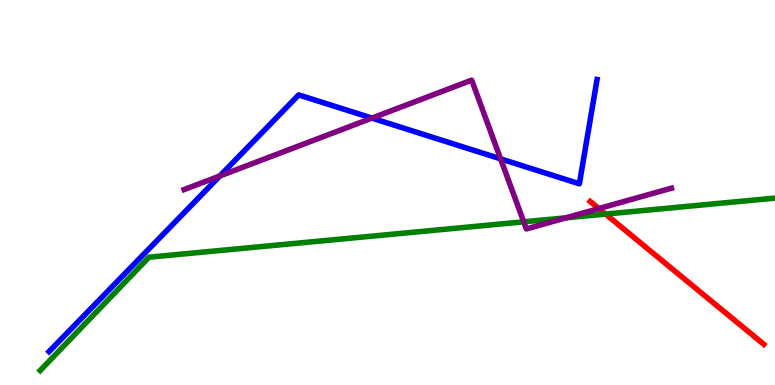[{'lines': ['blue', 'red'], 'intersections': []}, {'lines': ['green', 'red'], 'intersections': [{'x': 7.81, 'y': 4.44}]}, {'lines': ['purple', 'red'], 'intersections': [{'x': 7.73, 'y': 4.58}]}, {'lines': ['blue', 'green'], 'intersections': []}, {'lines': ['blue', 'purple'], 'intersections': [{'x': 2.84, 'y': 5.43}, {'x': 4.8, 'y': 6.93}, {'x': 6.46, 'y': 5.87}]}, {'lines': ['green', 'purple'], 'intersections': [{'x': 6.76, 'y': 4.24}, {'x': 7.3, 'y': 4.34}]}]